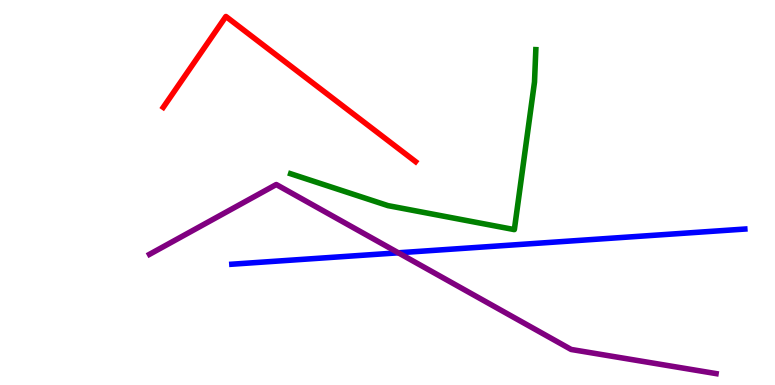[{'lines': ['blue', 'red'], 'intersections': []}, {'lines': ['green', 'red'], 'intersections': []}, {'lines': ['purple', 'red'], 'intersections': []}, {'lines': ['blue', 'green'], 'intersections': []}, {'lines': ['blue', 'purple'], 'intersections': [{'x': 5.14, 'y': 3.43}]}, {'lines': ['green', 'purple'], 'intersections': []}]